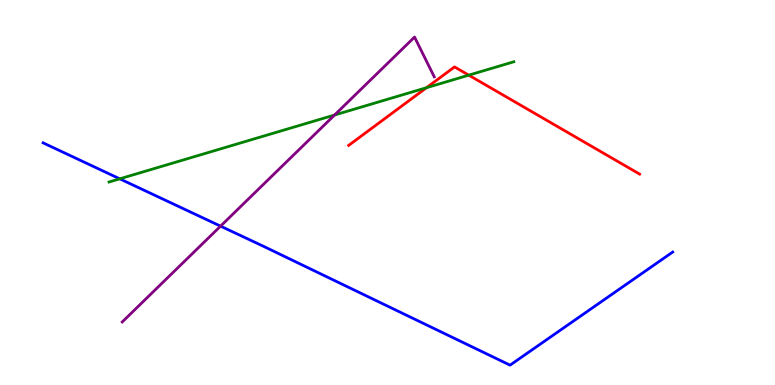[{'lines': ['blue', 'red'], 'intersections': []}, {'lines': ['green', 'red'], 'intersections': [{'x': 5.5, 'y': 7.72}, {'x': 6.05, 'y': 8.05}]}, {'lines': ['purple', 'red'], 'intersections': []}, {'lines': ['blue', 'green'], 'intersections': [{'x': 1.55, 'y': 5.36}]}, {'lines': ['blue', 'purple'], 'intersections': [{'x': 2.85, 'y': 4.13}]}, {'lines': ['green', 'purple'], 'intersections': [{'x': 4.32, 'y': 7.01}]}]